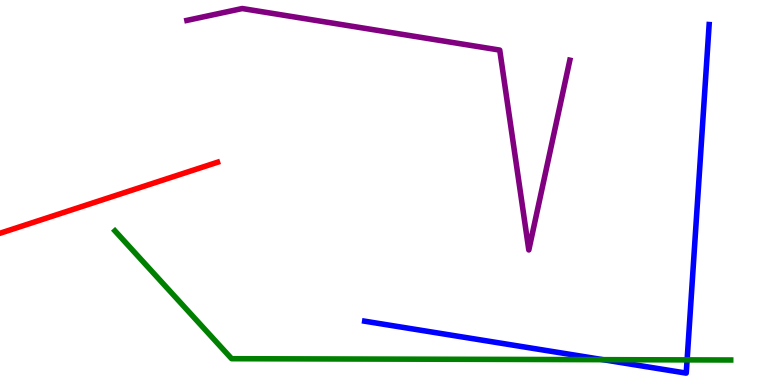[{'lines': ['blue', 'red'], 'intersections': []}, {'lines': ['green', 'red'], 'intersections': []}, {'lines': ['purple', 'red'], 'intersections': []}, {'lines': ['blue', 'green'], 'intersections': [{'x': 7.78, 'y': 0.658}, {'x': 8.87, 'y': 0.652}]}, {'lines': ['blue', 'purple'], 'intersections': []}, {'lines': ['green', 'purple'], 'intersections': []}]